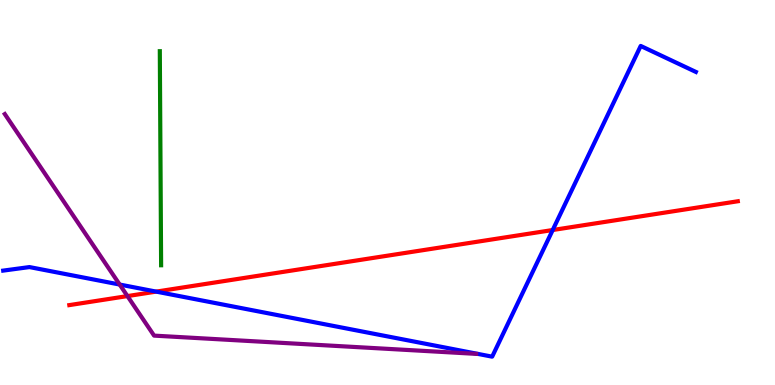[{'lines': ['blue', 'red'], 'intersections': [{'x': 2.02, 'y': 2.43}, {'x': 7.13, 'y': 4.03}]}, {'lines': ['green', 'red'], 'intersections': []}, {'lines': ['purple', 'red'], 'intersections': [{'x': 1.64, 'y': 2.31}]}, {'lines': ['blue', 'green'], 'intersections': []}, {'lines': ['blue', 'purple'], 'intersections': [{'x': 1.54, 'y': 2.61}]}, {'lines': ['green', 'purple'], 'intersections': []}]